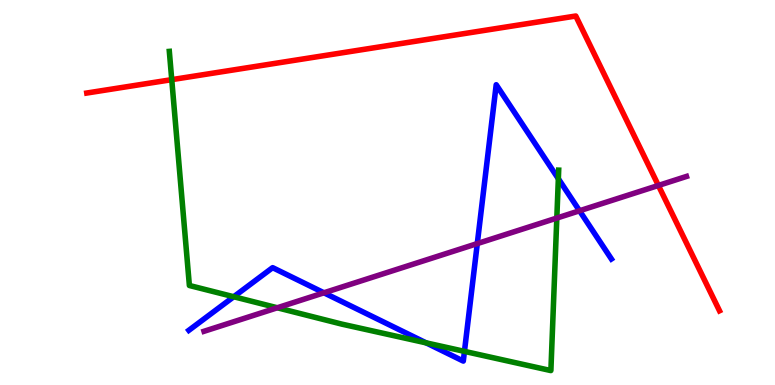[{'lines': ['blue', 'red'], 'intersections': []}, {'lines': ['green', 'red'], 'intersections': [{'x': 2.22, 'y': 7.93}]}, {'lines': ['purple', 'red'], 'intersections': [{'x': 8.5, 'y': 5.18}]}, {'lines': ['blue', 'green'], 'intersections': [{'x': 3.02, 'y': 2.29}, {'x': 5.5, 'y': 1.09}, {'x': 5.99, 'y': 0.873}, {'x': 7.2, 'y': 5.36}]}, {'lines': ['blue', 'purple'], 'intersections': [{'x': 4.18, 'y': 2.39}, {'x': 6.16, 'y': 3.67}, {'x': 7.48, 'y': 4.53}]}, {'lines': ['green', 'purple'], 'intersections': [{'x': 3.58, 'y': 2.01}, {'x': 7.18, 'y': 4.34}]}]